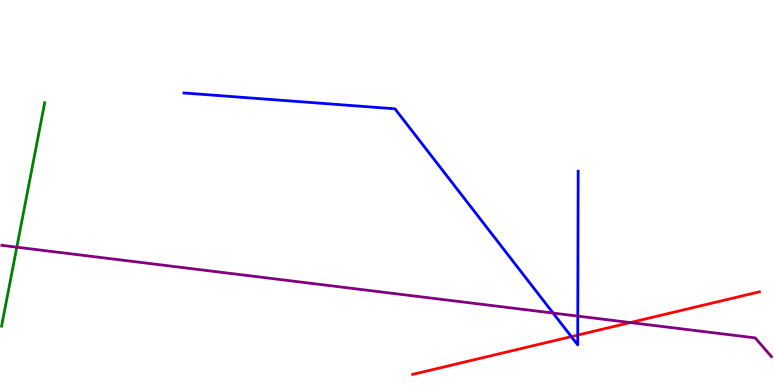[{'lines': ['blue', 'red'], 'intersections': [{'x': 7.37, 'y': 1.26}, {'x': 7.45, 'y': 1.3}]}, {'lines': ['green', 'red'], 'intersections': []}, {'lines': ['purple', 'red'], 'intersections': [{'x': 8.13, 'y': 1.62}]}, {'lines': ['blue', 'green'], 'intersections': []}, {'lines': ['blue', 'purple'], 'intersections': [{'x': 7.14, 'y': 1.87}, {'x': 7.46, 'y': 1.79}]}, {'lines': ['green', 'purple'], 'intersections': [{'x': 0.217, 'y': 3.58}]}]